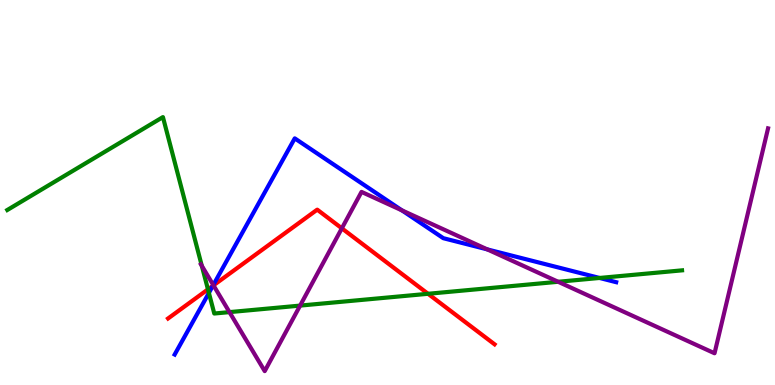[{'lines': ['blue', 'red'], 'intersections': [{'x': 2.75, 'y': 2.58}]}, {'lines': ['green', 'red'], 'intersections': [{'x': 2.68, 'y': 2.48}, {'x': 5.52, 'y': 2.37}]}, {'lines': ['purple', 'red'], 'intersections': [{'x': 2.75, 'y': 2.59}, {'x': 4.41, 'y': 4.07}]}, {'lines': ['blue', 'green'], 'intersections': [{'x': 2.7, 'y': 2.39}, {'x': 7.74, 'y': 2.78}]}, {'lines': ['blue', 'purple'], 'intersections': [{'x': 2.75, 'y': 2.6}, {'x': 5.19, 'y': 4.54}, {'x': 6.29, 'y': 3.52}]}, {'lines': ['green', 'purple'], 'intersections': [{'x': 2.6, 'y': 3.1}, {'x': 2.96, 'y': 1.89}, {'x': 3.87, 'y': 2.06}, {'x': 7.2, 'y': 2.68}]}]